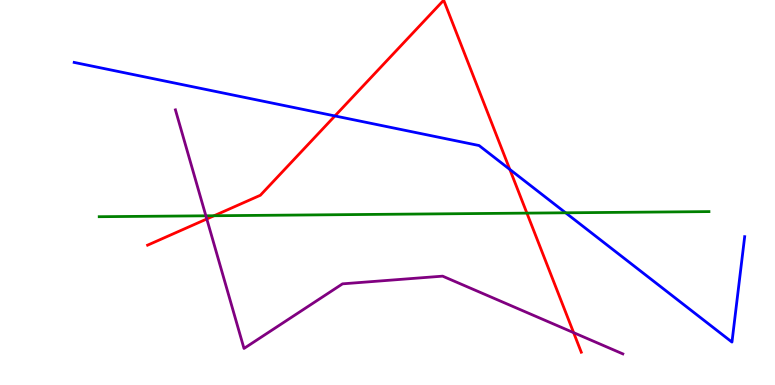[{'lines': ['blue', 'red'], 'intersections': [{'x': 4.32, 'y': 6.99}, {'x': 6.58, 'y': 5.6}]}, {'lines': ['green', 'red'], 'intersections': [{'x': 2.76, 'y': 4.4}, {'x': 6.8, 'y': 4.46}]}, {'lines': ['purple', 'red'], 'intersections': [{'x': 2.67, 'y': 4.31}, {'x': 7.4, 'y': 1.36}]}, {'lines': ['blue', 'green'], 'intersections': [{'x': 7.3, 'y': 4.47}]}, {'lines': ['blue', 'purple'], 'intersections': []}, {'lines': ['green', 'purple'], 'intersections': [{'x': 2.66, 'y': 4.39}]}]